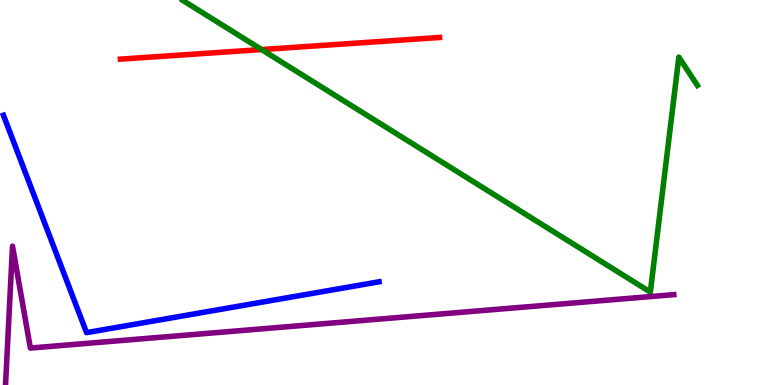[{'lines': ['blue', 'red'], 'intersections': []}, {'lines': ['green', 'red'], 'intersections': [{'x': 3.38, 'y': 8.71}]}, {'lines': ['purple', 'red'], 'intersections': []}, {'lines': ['blue', 'green'], 'intersections': []}, {'lines': ['blue', 'purple'], 'intersections': []}, {'lines': ['green', 'purple'], 'intersections': []}]